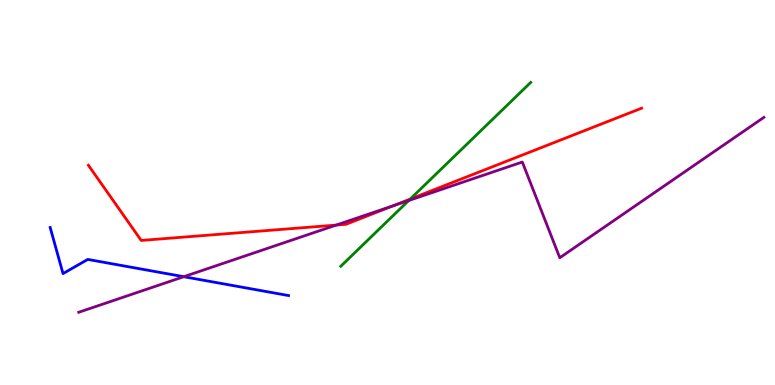[{'lines': ['blue', 'red'], 'intersections': []}, {'lines': ['green', 'red'], 'intersections': [{'x': 5.29, 'y': 4.83}]}, {'lines': ['purple', 'red'], 'intersections': [{'x': 4.34, 'y': 4.15}, {'x': 5.07, 'y': 4.65}]}, {'lines': ['blue', 'green'], 'intersections': []}, {'lines': ['blue', 'purple'], 'intersections': [{'x': 2.37, 'y': 2.81}]}, {'lines': ['green', 'purple'], 'intersections': [{'x': 5.27, 'y': 4.79}]}]